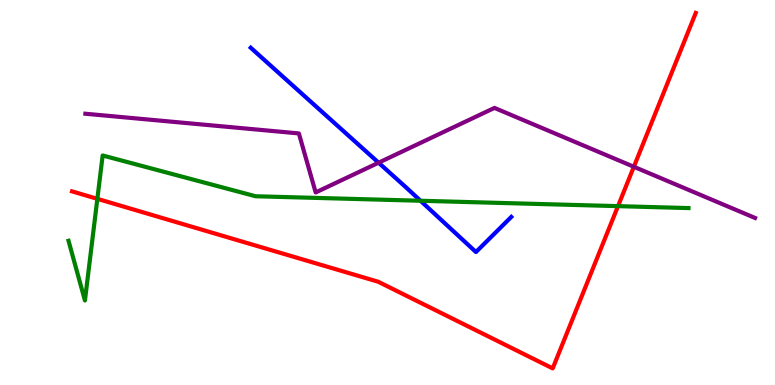[{'lines': ['blue', 'red'], 'intersections': []}, {'lines': ['green', 'red'], 'intersections': [{'x': 1.26, 'y': 4.84}, {'x': 7.97, 'y': 4.65}]}, {'lines': ['purple', 'red'], 'intersections': [{'x': 8.18, 'y': 5.67}]}, {'lines': ['blue', 'green'], 'intersections': [{'x': 5.43, 'y': 4.79}]}, {'lines': ['blue', 'purple'], 'intersections': [{'x': 4.88, 'y': 5.77}]}, {'lines': ['green', 'purple'], 'intersections': []}]